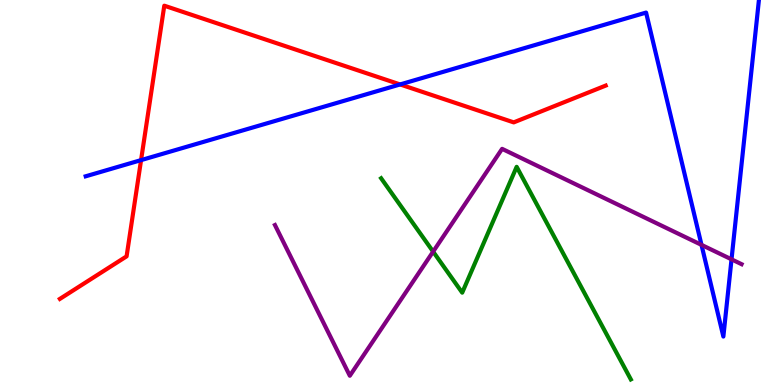[{'lines': ['blue', 'red'], 'intersections': [{'x': 1.82, 'y': 5.84}, {'x': 5.16, 'y': 7.81}]}, {'lines': ['green', 'red'], 'intersections': []}, {'lines': ['purple', 'red'], 'intersections': []}, {'lines': ['blue', 'green'], 'intersections': []}, {'lines': ['blue', 'purple'], 'intersections': [{'x': 9.05, 'y': 3.64}, {'x': 9.44, 'y': 3.26}]}, {'lines': ['green', 'purple'], 'intersections': [{'x': 5.59, 'y': 3.46}]}]